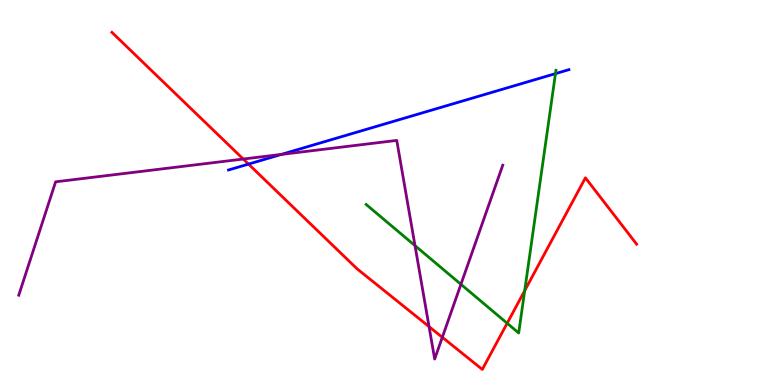[{'lines': ['blue', 'red'], 'intersections': [{'x': 3.21, 'y': 5.74}]}, {'lines': ['green', 'red'], 'intersections': [{'x': 6.54, 'y': 1.6}, {'x': 6.77, 'y': 2.45}]}, {'lines': ['purple', 'red'], 'intersections': [{'x': 3.14, 'y': 5.87}, {'x': 5.54, 'y': 1.52}, {'x': 5.71, 'y': 1.24}]}, {'lines': ['blue', 'green'], 'intersections': [{'x': 7.17, 'y': 8.09}]}, {'lines': ['blue', 'purple'], 'intersections': [{'x': 3.63, 'y': 5.99}]}, {'lines': ['green', 'purple'], 'intersections': [{'x': 5.35, 'y': 3.62}, {'x': 5.95, 'y': 2.62}]}]